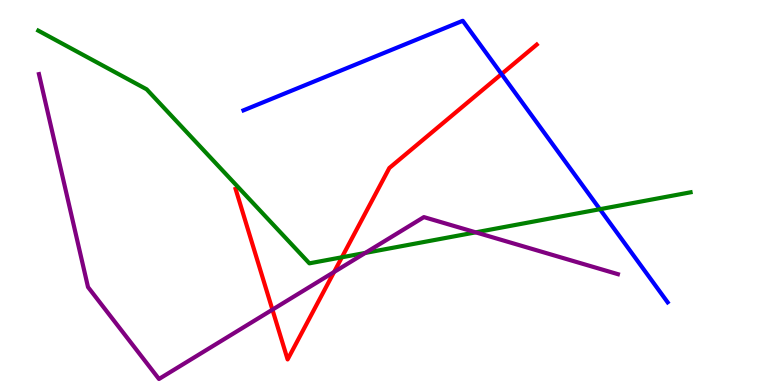[{'lines': ['blue', 'red'], 'intersections': [{'x': 6.47, 'y': 8.08}]}, {'lines': ['green', 'red'], 'intersections': [{'x': 4.41, 'y': 3.32}]}, {'lines': ['purple', 'red'], 'intersections': [{'x': 3.52, 'y': 1.96}, {'x': 4.31, 'y': 2.94}]}, {'lines': ['blue', 'green'], 'intersections': [{'x': 7.74, 'y': 4.57}]}, {'lines': ['blue', 'purple'], 'intersections': []}, {'lines': ['green', 'purple'], 'intersections': [{'x': 4.71, 'y': 3.43}, {'x': 6.14, 'y': 3.97}]}]